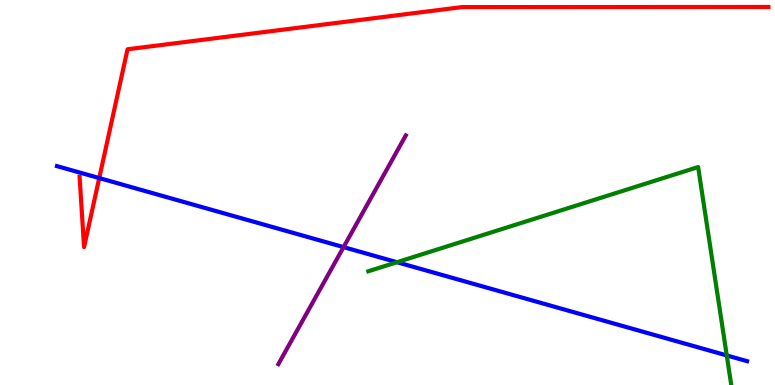[{'lines': ['blue', 'red'], 'intersections': [{'x': 1.28, 'y': 5.37}]}, {'lines': ['green', 'red'], 'intersections': []}, {'lines': ['purple', 'red'], 'intersections': []}, {'lines': ['blue', 'green'], 'intersections': [{'x': 5.12, 'y': 3.19}, {'x': 9.38, 'y': 0.768}]}, {'lines': ['blue', 'purple'], 'intersections': [{'x': 4.43, 'y': 3.58}]}, {'lines': ['green', 'purple'], 'intersections': []}]